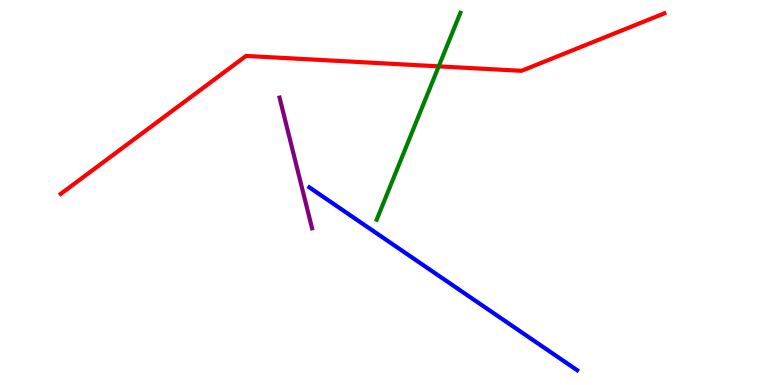[{'lines': ['blue', 'red'], 'intersections': []}, {'lines': ['green', 'red'], 'intersections': [{'x': 5.66, 'y': 8.28}]}, {'lines': ['purple', 'red'], 'intersections': []}, {'lines': ['blue', 'green'], 'intersections': []}, {'lines': ['blue', 'purple'], 'intersections': []}, {'lines': ['green', 'purple'], 'intersections': []}]